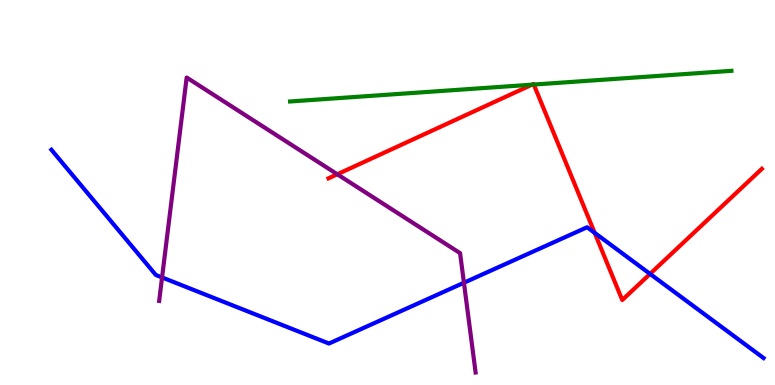[{'lines': ['blue', 'red'], 'intersections': [{'x': 7.67, 'y': 3.95}, {'x': 8.39, 'y': 2.89}]}, {'lines': ['green', 'red'], 'intersections': [{'x': 6.86, 'y': 7.8}, {'x': 6.89, 'y': 7.8}]}, {'lines': ['purple', 'red'], 'intersections': [{'x': 4.35, 'y': 5.47}]}, {'lines': ['blue', 'green'], 'intersections': []}, {'lines': ['blue', 'purple'], 'intersections': [{'x': 2.09, 'y': 2.79}, {'x': 5.99, 'y': 2.66}]}, {'lines': ['green', 'purple'], 'intersections': []}]